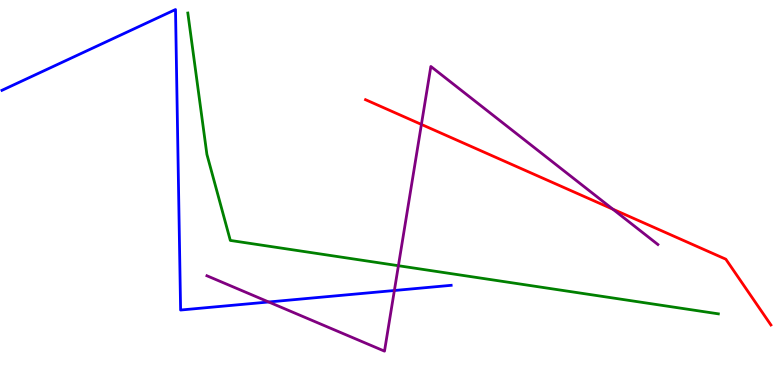[{'lines': ['blue', 'red'], 'intersections': []}, {'lines': ['green', 'red'], 'intersections': []}, {'lines': ['purple', 'red'], 'intersections': [{'x': 5.44, 'y': 6.77}, {'x': 7.91, 'y': 4.57}]}, {'lines': ['blue', 'green'], 'intersections': []}, {'lines': ['blue', 'purple'], 'intersections': [{'x': 3.47, 'y': 2.16}, {'x': 5.09, 'y': 2.45}]}, {'lines': ['green', 'purple'], 'intersections': [{'x': 5.14, 'y': 3.1}]}]